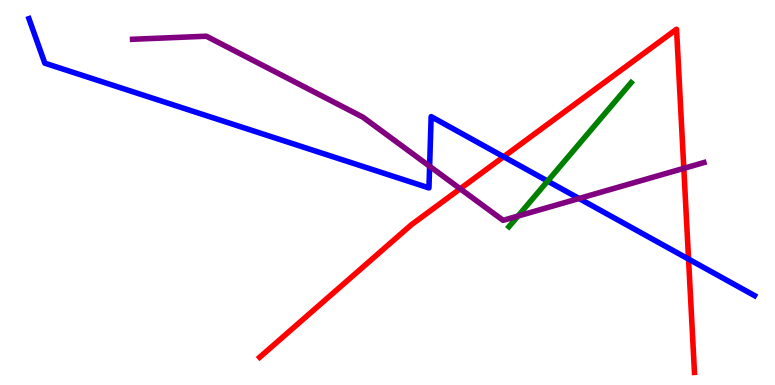[{'lines': ['blue', 'red'], 'intersections': [{'x': 6.5, 'y': 5.93}, {'x': 8.88, 'y': 3.27}]}, {'lines': ['green', 'red'], 'intersections': []}, {'lines': ['purple', 'red'], 'intersections': [{'x': 5.94, 'y': 5.1}, {'x': 8.82, 'y': 5.63}]}, {'lines': ['blue', 'green'], 'intersections': [{'x': 7.07, 'y': 5.3}]}, {'lines': ['blue', 'purple'], 'intersections': [{'x': 5.54, 'y': 5.68}, {'x': 7.47, 'y': 4.84}]}, {'lines': ['green', 'purple'], 'intersections': [{'x': 6.68, 'y': 4.39}]}]